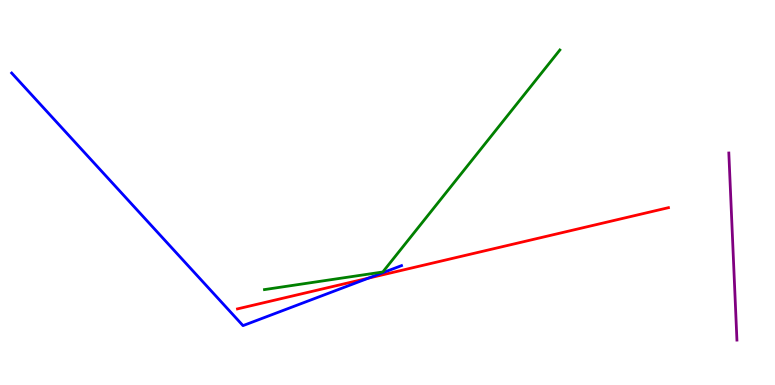[{'lines': ['blue', 'red'], 'intersections': [{'x': 4.76, 'y': 2.78}]}, {'lines': ['green', 'red'], 'intersections': []}, {'lines': ['purple', 'red'], 'intersections': []}, {'lines': ['blue', 'green'], 'intersections': []}, {'lines': ['blue', 'purple'], 'intersections': []}, {'lines': ['green', 'purple'], 'intersections': []}]